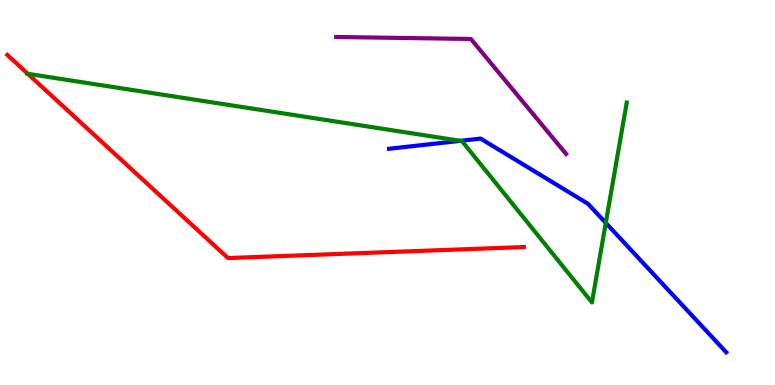[{'lines': ['blue', 'red'], 'intersections': []}, {'lines': ['green', 'red'], 'intersections': [{'x': 0.359, 'y': 8.08}]}, {'lines': ['purple', 'red'], 'intersections': []}, {'lines': ['blue', 'green'], 'intersections': [{'x': 5.94, 'y': 6.34}, {'x': 7.82, 'y': 4.21}]}, {'lines': ['blue', 'purple'], 'intersections': []}, {'lines': ['green', 'purple'], 'intersections': []}]